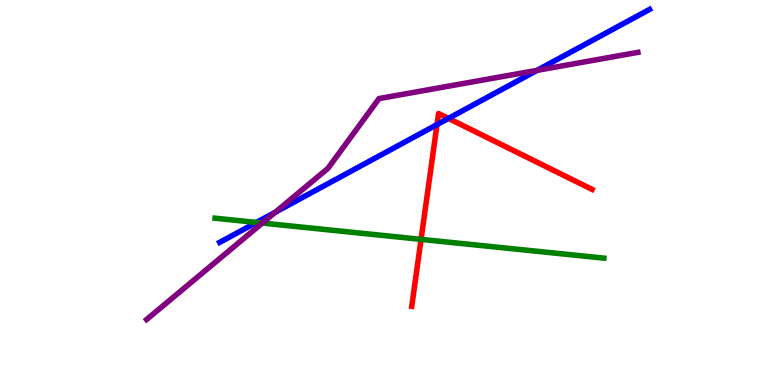[{'lines': ['blue', 'red'], 'intersections': [{'x': 5.64, 'y': 6.76}, {'x': 5.79, 'y': 6.92}]}, {'lines': ['green', 'red'], 'intersections': [{'x': 5.43, 'y': 3.78}]}, {'lines': ['purple', 'red'], 'intersections': []}, {'lines': ['blue', 'green'], 'intersections': [{'x': 3.31, 'y': 4.22}]}, {'lines': ['blue', 'purple'], 'intersections': [{'x': 3.55, 'y': 4.49}, {'x': 6.93, 'y': 8.17}]}, {'lines': ['green', 'purple'], 'intersections': [{'x': 3.38, 'y': 4.21}]}]